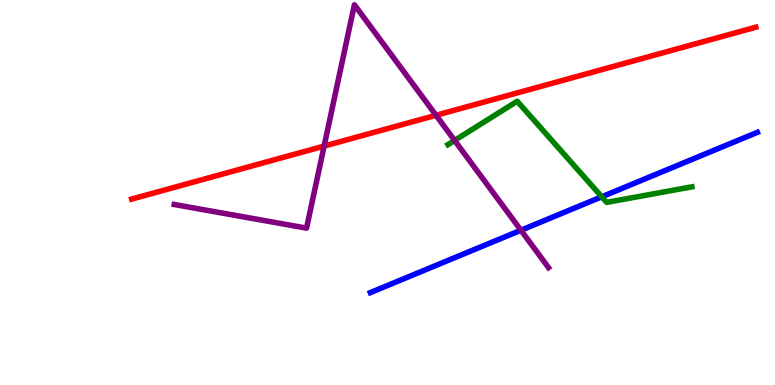[{'lines': ['blue', 'red'], 'intersections': []}, {'lines': ['green', 'red'], 'intersections': []}, {'lines': ['purple', 'red'], 'intersections': [{'x': 4.18, 'y': 6.21}, {'x': 5.63, 'y': 7.01}]}, {'lines': ['blue', 'green'], 'intersections': [{'x': 7.76, 'y': 4.89}]}, {'lines': ['blue', 'purple'], 'intersections': [{'x': 6.72, 'y': 4.02}]}, {'lines': ['green', 'purple'], 'intersections': [{'x': 5.87, 'y': 6.35}]}]